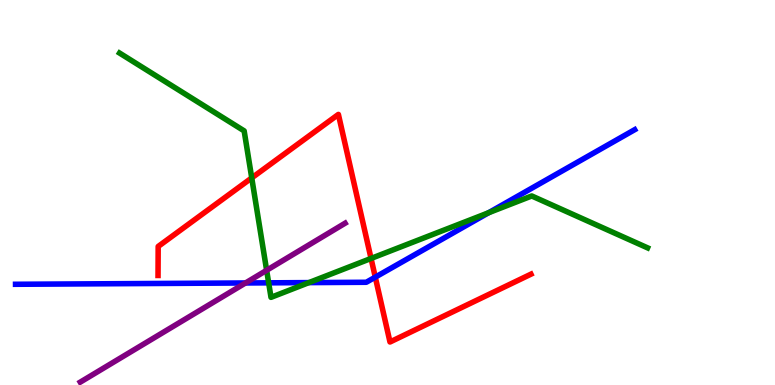[{'lines': ['blue', 'red'], 'intersections': [{'x': 4.84, 'y': 2.8}]}, {'lines': ['green', 'red'], 'intersections': [{'x': 3.25, 'y': 5.38}, {'x': 4.79, 'y': 3.29}]}, {'lines': ['purple', 'red'], 'intersections': []}, {'lines': ['blue', 'green'], 'intersections': [{'x': 3.47, 'y': 2.65}, {'x': 3.99, 'y': 2.66}, {'x': 6.3, 'y': 4.47}]}, {'lines': ['blue', 'purple'], 'intersections': [{'x': 3.17, 'y': 2.65}]}, {'lines': ['green', 'purple'], 'intersections': [{'x': 3.44, 'y': 2.98}]}]